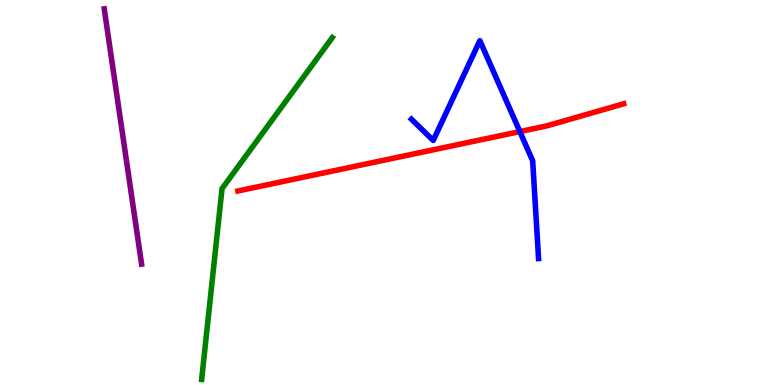[{'lines': ['blue', 'red'], 'intersections': [{'x': 6.71, 'y': 6.58}]}, {'lines': ['green', 'red'], 'intersections': []}, {'lines': ['purple', 'red'], 'intersections': []}, {'lines': ['blue', 'green'], 'intersections': []}, {'lines': ['blue', 'purple'], 'intersections': []}, {'lines': ['green', 'purple'], 'intersections': []}]